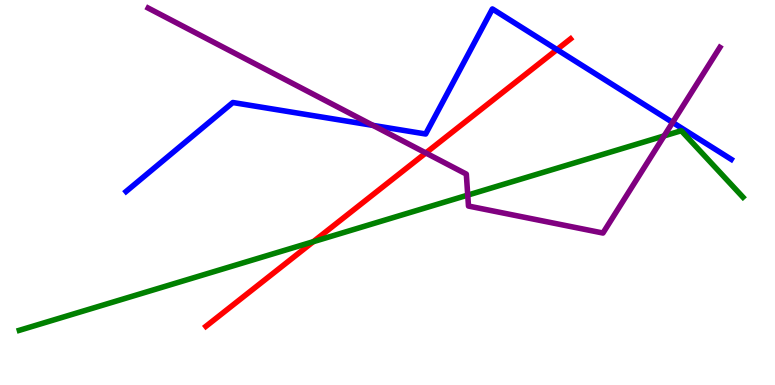[{'lines': ['blue', 'red'], 'intersections': [{'x': 7.19, 'y': 8.71}]}, {'lines': ['green', 'red'], 'intersections': [{'x': 4.04, 'y': 3.72}]}, {'lines': ['purple', 'red'], 'intersections': [{'x': 5.49, 'y': 6.03}]}, {'lines': ['blue', 'green'], 'intersections': []}, {'lines': ['blue', 'purple'], 'intersections': [{'x': 4.81, 'y': 6.74}, {'x': 8.68, 'y': 6.82}]}, {'lines': ['green', 'purple'], 'intersections': [{'x': 6.04, 'y': 4.93}, {'x': 8.57, 'y': 6.47}]}]